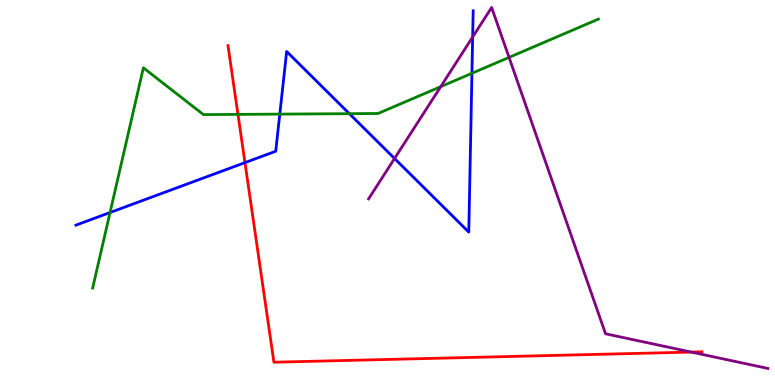[{'lines': ['blue', 'red'], 'intersections': [{'x': 3.16, 'y': 5.78}]}, {'lines': ['green', 'red'], 'intersections': [{'x': 3.07, 'y': 7.03}]}, {'lines': ['purple', 'red'], 'intersections': [{'x': 8.92, 'y': 0.855}]}, {'lines': ['blue', 'green'], 'intersections': [{'x': 1.42, 'y': 4.48}, {'x': 3.61, 'y': 7.04}, {'x': 4.51, 'y': 7.05}, {'x': 6.09, 'y': 8.1}]}, {'lines': ['blue', 'purple'], 'intersections': [{'x': 5.09, 'y': 5.88}, {'x': 6.1, 'y': 9.04}]}, {'lines': ['green', 'purple'], 'intersections': [{'x': 5.69, 'y': 7.75}, {'x': 6.57, 'y': 8.51}]}]